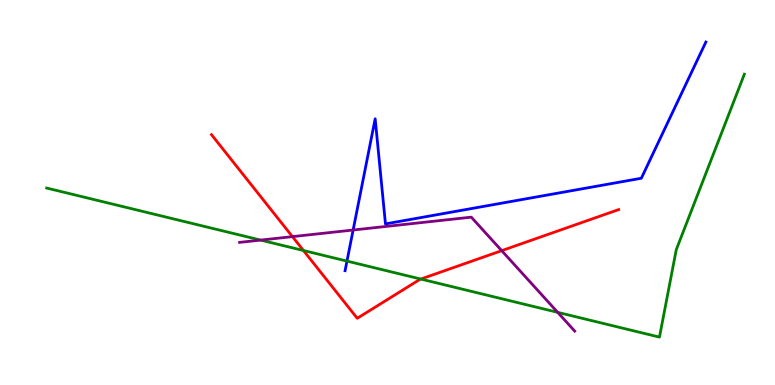[{'lines': ['blue', 'red'], 'intersections': []}, {'lines': ['green', 'red'], 'intersections': [{'x': 3.92, 'y': 3.49}, {'x': 5.43, 'y': 2.75}]}, {'lines': ['purple', 'red'], 'intersections': [{'x': 3.77, 'y': 3.85}, {'x': 6.47, 'y': 3.49}]}, {'lines': ['blue', 'green'], 'intersections': [{'x': 4.48, 'y': 3.22}]}, {'lines': ['blue', 'purple'], 'intersections': [{'x': 4.56, 'y': 4.03}]}, {'lines': ['green', 'purple'], 'intersections': [{'x': 3.36, 'y': 3.76}, {'x': 7.2, 'y': 1.89}]}]